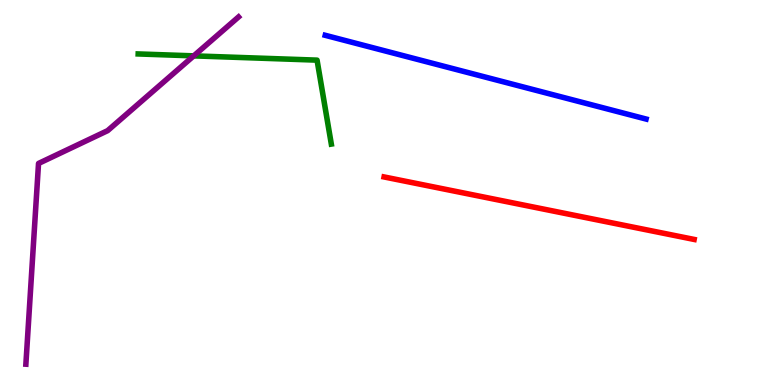[{'lines': ['blue', 'red'], 'intersections': []}, {'lines': ['green', 'red'], 'intersections': []}, {'lines': ['purple', 'red'], 'intersections': []}, {'lines': ['blue', 'green'], 'intersections': []}, {'lines': ['blue', 'purple'], 'intersections': []}, {'lines': ['green', 'purple'], 'intersections': [{'x': 2.5, 'y': 8.55}]}]